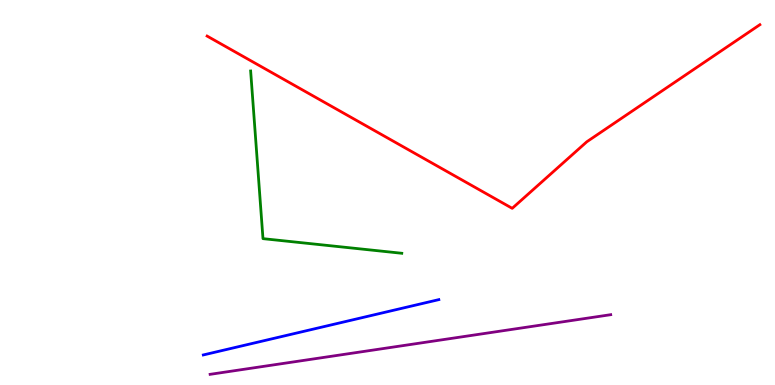[{'lines': ['blue', 'red'], 'intersections': []}, {'lines': ['green', 'red'], 'intersections': []}, {'lines': ['purple', 'red'], 'intersections': []}, {'lines': ['blue', 'green'], 'intersections': []}, {'lines': ['blue', 'purple'], 'intersections': []}, {'lines': ['green', 'purple'], 'intersections': []}]